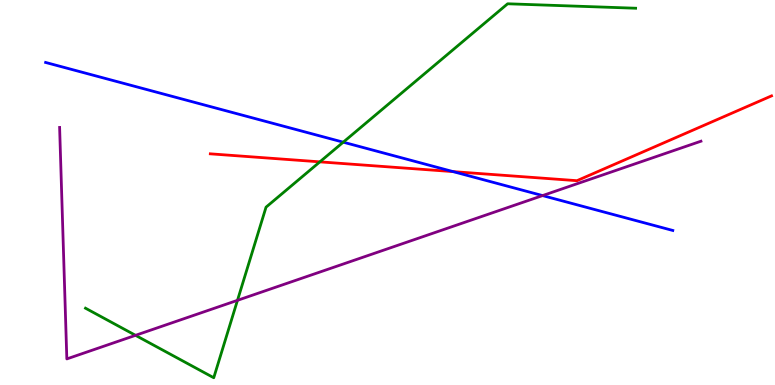[{'lines': ['blue', 'red'], 'intersections': [{'x': 5.85, 'y': 5.54}]}, {'lines': ['green', 'red'], 'intersections': [{'x': 4.13, 'y': 5.8}]}, {'lines': ['purple', 'red'], 'intersections': []}, {'lines': ['blue', 'green'], 'intersections': [{'x': 4.43, 'y': 6.31}]}, {'lines': ['blue', 'purple'], 'intersections': [{'x': 7.0, 'y': 4.92}]}, {'lines': ['green', 'purple'], 'intersections': [{'x': 1.75, 'y': 1.29}, {'x': 3.06, 'y': 2.2}]}]